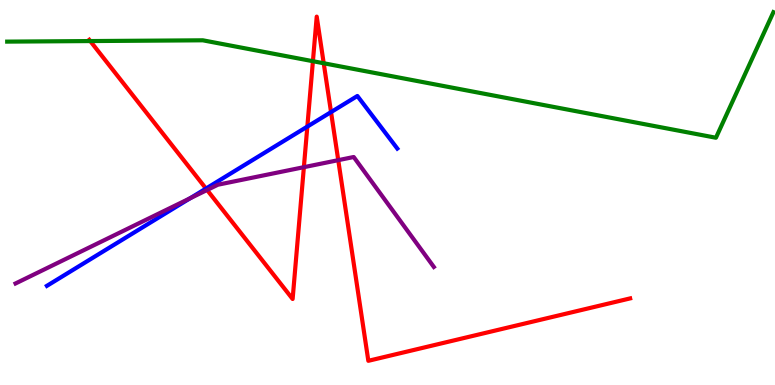[{'lines': ['blue', 'red'], 'intersections': [{'x': 2.66, 'y': 5.1}, {'x': 3.97, 'y': 6.71}, {'x': 4.27, 'y': 7.09}]}, {'lines': ['green', 'red'], 'intersections': [{'x': 1.16, 'y': 8.93}, {'x': 4.04, 'y': 8.41}, {'x': 4.18, 'y': 8.36}]}, {'lines': ['purple', 'red'], 'intersections': [{'x': 2.67, 'y': 5.07}, {'x': 3.92, 'y': 5.66}, {'x': 4.36, 'y': 5.84}]}, {'lines': ['blue', 'green'], 'intersections': []}, {'lines': ['blue', 'purple'], 'intersections': [{'x': 2.45, 'y': 4.85}]}, {'lines': ['green', 'purple'], 'intersections': []}]